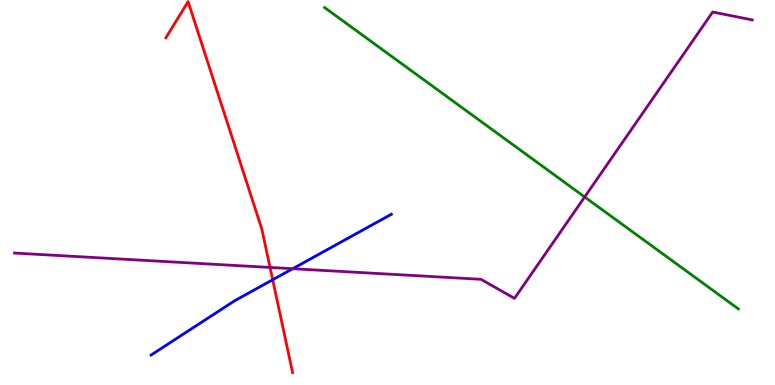[{'lines': ['blue', 'red'], 'intersections': [{'x': 3.52, 'y': 2.73}]}, {'lines': ['green', 'red'], 'intersections': []}, {'lines': ['purple', 'red'], 'intersections': [{'x': 3.48, 'y': 3.05}]}, {'lines': ['blue', 'green'], 'intersections': []}, {'lines': ['blue', 'purple'], 'intersections': [{'x': 3.78, 'y': 3.02}]}, {'lines': ['green', 'purple'], 'intersections': [{'x': 7.54, 'y': 4.88}]}]